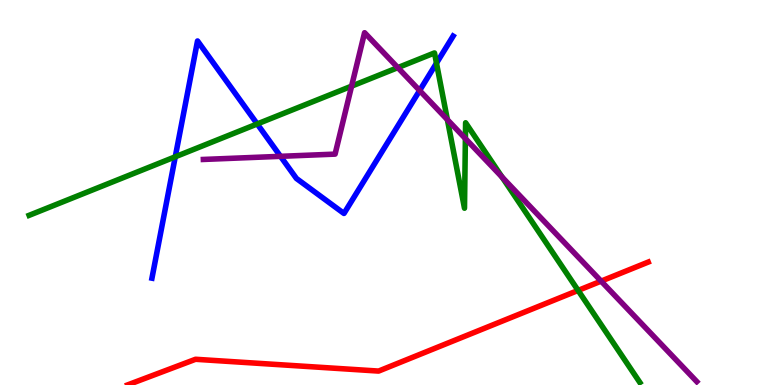[{'lines': ['blue', 'red'], 'intersections': []}, {'lines': ['green', 'red'], 'intersections': [{'x': 7.46, 'y': 2.46}]}, {'lines': ['purple', 'red'], 'intersections': [{'x': 7.76, 'y': 2.7}]}, {'lines': ['blue', 'green'], 'intersections': [{'x': 2.26, 'y': 5.93}, {'x': 3.32, 'y': 6.78}, {'x': 5.63, 'y': 8.36}]}, {'lines': ['blue', 'purple'], 'intersections': [{'x': 3.62, 'y': 5.94}, {'x': 5.41, 'y': 7.65}]}, {'lines': ['green', 'purple'], 'intersections': [{'x': 4.54, 'y': 7.76}, {'x': 5.13, 'y': 8.24}, {'x': 5.77, 'y': 6.89}, {'x': 6.01, 'y': 6.4}, {'x': 6.48, 'y': 5.4}]}]